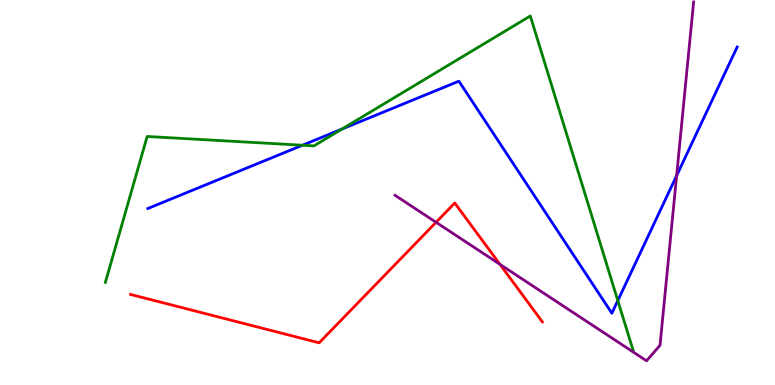[{'lines': ['blue', 'red'], 'intersections': []}, {'lines': ['green', 'red'], 'intersections': []}, {'lines': ['purple', 'red'], 'intersections': [{'x': 5.63, 'y': 4.23}, {'x': 6.45, 'y': 3.13}]}, {'lines': ['blue', 'green'], 'intersections': [{'x': 3.9, 'y': 6.23}, {'x': 4.41, 'y': 6.65}, {'x': 7.97, 'y': 2.19}]}, {'lines': ['blue', 'purple'], 'intersections': [{'x': 8.73, 'y': 5.44}]}, {'lines': ['green', 'purple'], 'intersections': []}]